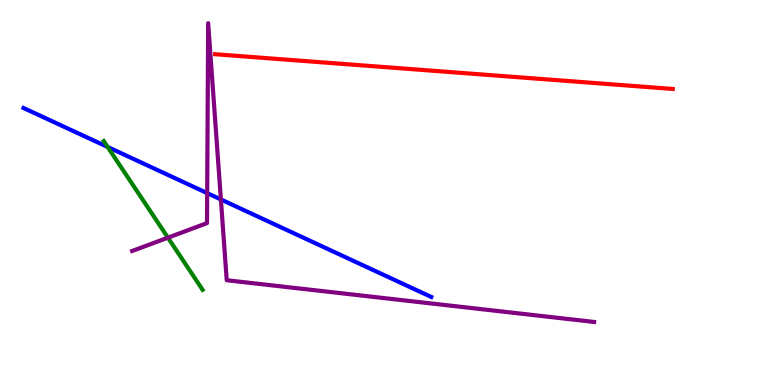[{'lines': ['blue', 'red'], 'intersections': []}, {'lines': ['green', 'red'], 'intersections': []}, {'lines': ['purple', 'red'], 'intersections': []}, {'lines': ['blue', 'green'], 'intersections': [{'x': 1.39, 'y': 6.18}]}, {'lines': ['blue', 'purple'], 'intersections': [{'x': 2.67, 'y': 4.98}, {'x': 2.85, 'y': 4.82}]}, {'lines': ['green', 'purple'], 'intersections': [{'x': 2.17, 'y': 3.83}]}]